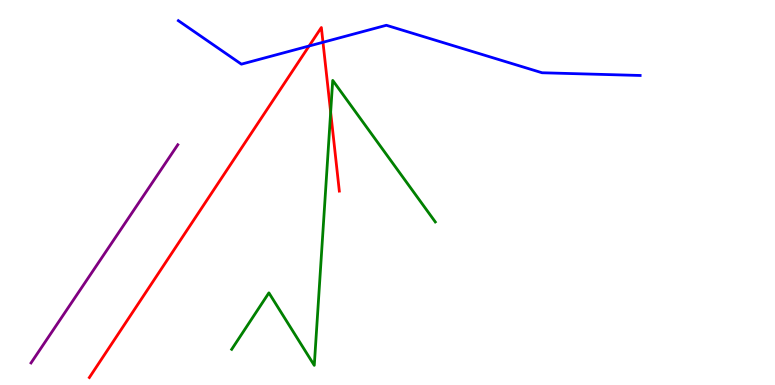[{'lines': ['blue', 'red'], 'intersections': [{'x': 3.99, 'y': 8.81}, {'x': 4.17, 'y': 8.9}]}, {'lines': ['green', 'red'], 'intersections': [{'x': 4.27, 'y': 7.09}]}, {'lines': ['purple', 'red'], 'intersections': []}, {'lines': ['blue', 'green'], 'intersections': []}, {'lines': ['blue', 'purple'], 'intersections': []}, {'lines': ['green', 'purple'], 'intersections': []}]